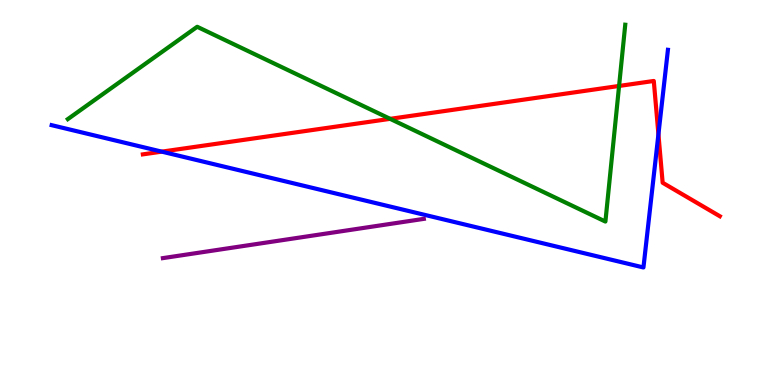[{'lines': ['blue', 'red'], 'intersections': [{'x': 2.09, 'y': 6.06}, {'x': 8.5, 'y': 6.51}]}, {'lines': ['green', 'red'], 'intersections': [{'x': 5.03, 'y': 6.91}, {'x': 7.99, 'y': 7.77}]}, {'lines': ['purple', 'red'], 'intersections': []}, {'lines': ['blue', 'green'], 'intersections': []}, {'lines': ['blue', 'purple'], 'intersections': []}, {'lines': ['green', 'purple'], 'intersections': []}]